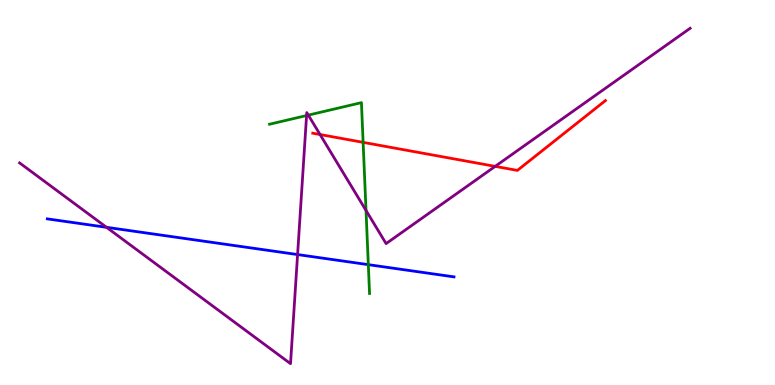[{'lines': ['blue', 'red'], 'intersections': []}, {'lines': ['green', 'red'], 'intersections': [{'x': 4.69, 'y': 6.3}]}, {'lines': ['purple', 'red'], 'intersections': [{'x': 4.13, 'y': 6.51}, {'x': 6.39, 'y': 5.68}]}, {'lines': ['blue', 'green'], 'intersections': [{'x': 4.75, 'y': 3.13}]}, {'lines': ['blue', 'purple'], 'intersections': [{'x': 1.37, 'y': 4.1}, {'x': 3.84, 'y': 3.39}]}, {'lines': ['green', 'purple'], 'intersections': [{'x': 3.96, 'y': 7.0}, {'x': 3.98, 'y': 7.01}, {'x': 4.72, 'y': 4.53}]}]